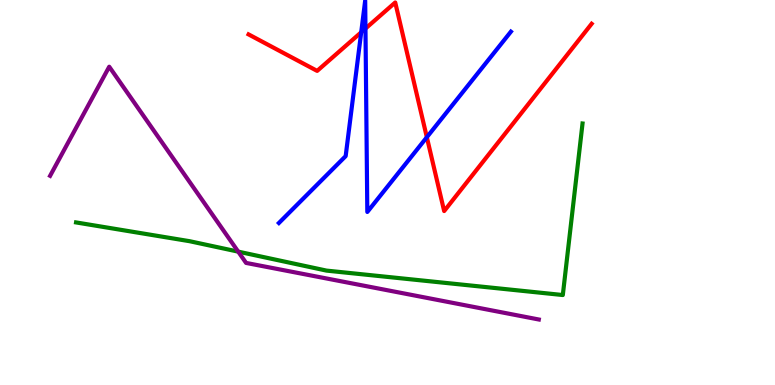[{'lines': ['blue', 'red'], 'intersections': [{'x': 4.66, 'y': 9.16}, {'x': 4.72, 'y': 9.26}, {'x': 5.51, 'y': 6.44}]}, {'lines': ['green', 'red'], 'intersections': []}, {'lines': ['purple', 'red'], 'intersections': []}, {'lines': ['blue', 'green'], 'intersections': []}, {'lines': ['blue', 'purple'], 'intersections': []}, {'lines': ['green', 'purple'], 'intersections': [{'x': 3.07, 'y': 3.46}]}]